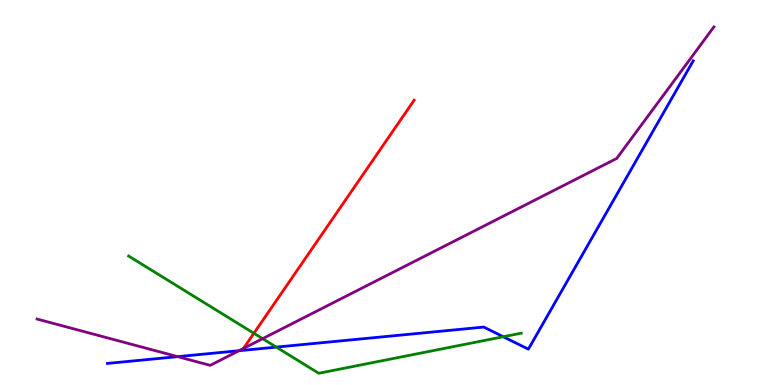[{'lines': ['blue', 'red'], 'intersections': []}, {'lines': ['green', 'red'], 'intersections': [{'x': 3.28, 'y': 1.34}]}, {'lines': ['purple', 'red'], 'intersections': []}, {'lines': ['blue', 'green'], 'intersections': [{'x': 3.57, 'y': 0.984}, {'x': 6.49, 'y': 1.25}]}, {'lines': ['blue', 'purple'], 'intersections': [{'x': 2.29, 'y': 0.737}, {'x': 3.08, 'y': 0.89}]}, {'lines': ['green', 'purple'], 'intersections': [{'x': 3.39, 'y': 1.2}]}]